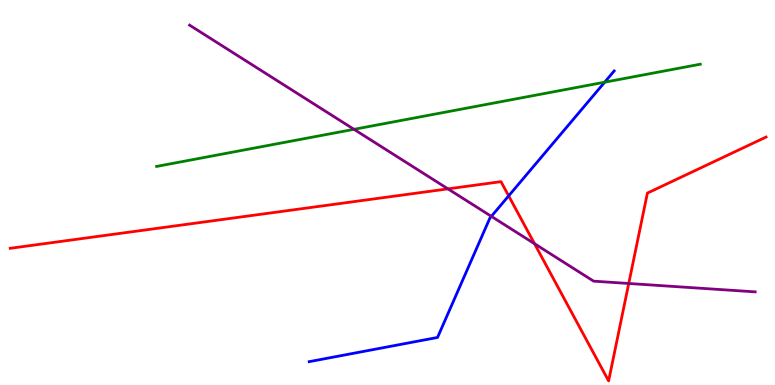[{'lines': ['blue', 'red'], 'intersections': [{'x': 6.56, 'y': 4.91}]}, {'lines': ['green', 'red'], 'intersections': []}, {'lines': ['purple', 'red'], 'intersections': [{'x': 5.78, 'y': 5.09}, {'x': 6.9, 'y': 3.67}, {'x': 8.11, 'y': 2.64}]}, {'lines': ['blue', 'green'], 'intersections': [{'x': 7.8, 'y': 7.87}]}, {'lines': ['blue', 'purple'], 'intersections': [{'x': 6.34, 'y': 4.38}]}, {'lines': ['green', 'purple'], 'intersections': [{'x': 4.57, 'y': 6.64}]}]